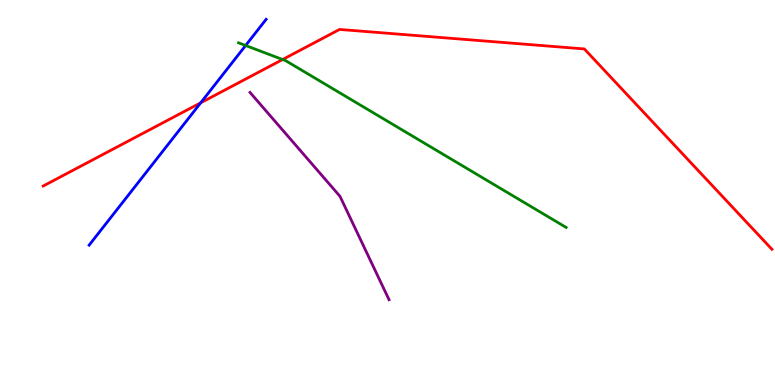[{'lines': ['blue', 'red'], 'intersections': [{'x': 2.59, 'y': 7.33}]}, {'lines': ['green', 'red'], 'intersections': [{'x': 3.65, 'y': 8.45}]}, {'lines': ['purple', 'red'], 'intersections': []}, {'lines': ['blue', 'green'], 'intersections': [{'x': 3.17, 'y': 8.82}]}, {'lines': ['blue', 'purple'], 'intersections': []}, {'lines': ['green', 'purple'], 'intersections': []}]